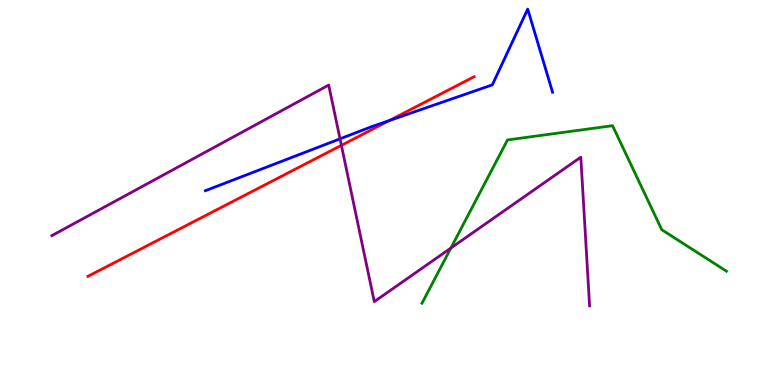[{'lines': ['blue', 'red'], 'intersections': [{'x': 5.02, 'y': 6.87}]}, {'lines': ['green', 'red'], 'intersections': []}, {'lines': ['purple', 'red'], 'intersections': [{'x': 4.41, 'y': 6.23}]}, {'lines': ['blue', 'green'], 'intersections': []}, {'lines': ['blue', 'purple'], 'intersections': [{'x': 4.39, 'y': 6.39}]}, {'lines': ['green', 'purple'], 'intersections': [{'x': 5.82, 'y': 3.56}]}]